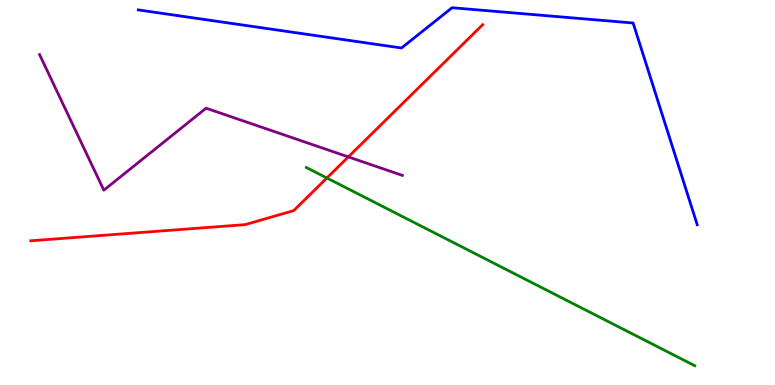[{'lines': ['blue', 'red'], 'intersections': []}, {'lines': ['green', 'red'], 'intersections': [{'x': 4.22, 'y': 5.38}]}, {'lines': ['purple', 'red'], 'intersections': [{'x': 4.49, 'y': 5.92}]}, {'lines': ['blue', 'green'], 'intersections': []}, {'lines': ['blue', 'purple'], 'intersections': []}, {'lines': ['green', 'purple'], 'intersections': []}]